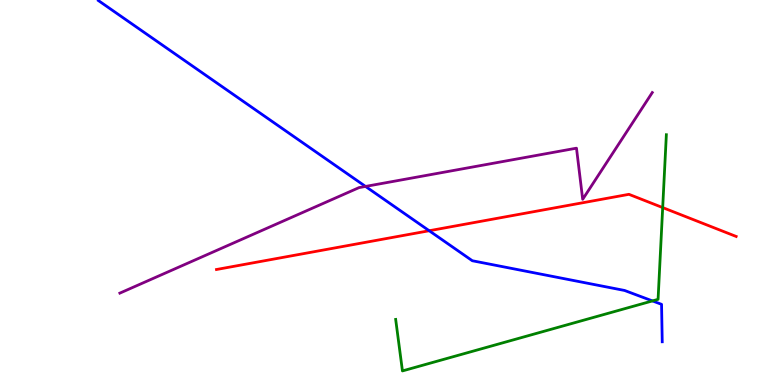[{'lines': ['blue', 'red'], 'intersections': [{'x': 5.54, 'y': 4.01}]}, {'lines': ['green', 'red'], 'intersections': [{'x': 8.55, 'y': 4.61}]}, {'lines': ['purple', 'red'], 'intersections': []}, {'lines': ['blue', 'green'], 'intersections': [{'x': 8.42, 'y': 2.18}]}, {'lines': ['blue', 'purple'], 'intersections': [{'x': 4.72, 'y': 5.16}]}, {'lines': ['green', 'purple'], 'intersections': []}]